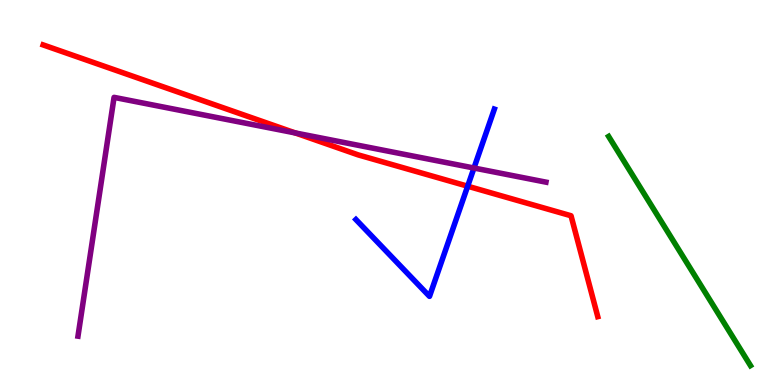[{'lines': ['blue', 'red'], 'intersections': [{'x': 6.03, 'y': 5.16}]}, {'lines': ['green', 'red'], 'intersections': []}, {'lines': ['purple', 'red'], 'intersections': [{'x': 3.81, 'y': 6.55}]}, {'lines': ['blue', 'green'], 'intersections': []}, {'lines': ['blue', 'purple'], 'intersections': [{'x': 6.12, 'y': 5.64}]}, {'lines': ['green', 'purple'], 'intersections': []}]